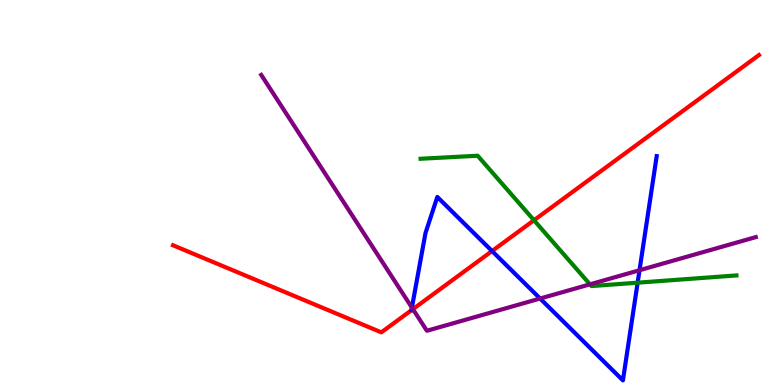[{'lines': ['blue', 'red'], 'intersections': [{'x': 6.35, 'y': 3.48}]}, {'lines': ['green', 'red'], 'intersections': [{'x': 6.89, 'y': 4.28}]}, {'lines': ['purple', 'red'], 'intersections': [{'x': 5.33, 'y': 1.97}]}, {'lines': ['blue', 'green'], 'intersections': [{'x': 8.23, 'y': 2.66}]}, {'lines': ['blue', 'purple'], 'intersections': [{'x': 5.31, 'y': 2.01}, {'x': 6.97, 'y': 2.25}, {'x': 8.25, 'y': 2.98}]}, {'lines': ['green', 'purple'], 'intersections': [{'x': 7.61, 'y': 2.61}]}]